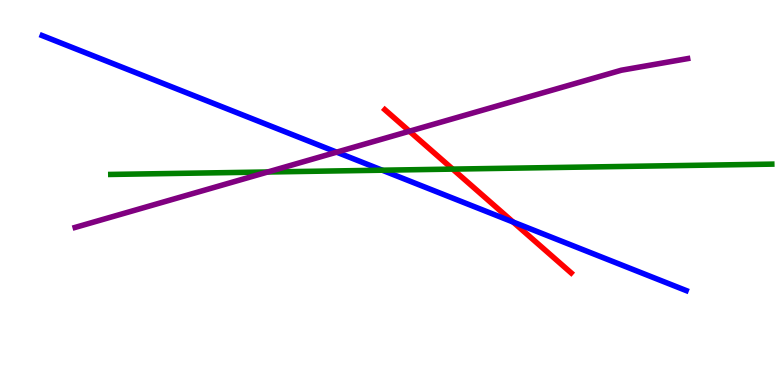[{'lines': ['blue', 'red'], 'intersections': [{'x': 6.62, 'y': 4.23}]}, {'lines': ['green', 'red'], 'intersections': [{'x': 5.84, 'y': 5.61}]}, {'lines': ['purple', 'red'], 'intersections': [{'x': 5.28, 'y': 6.59}]}, {'lines': ['blue', 'green'], 'intersections': [{'x': 4.93, 'y': 5.58}]}, {'lines': ['blue', 'purple'], 'intersections': [{'x': 4.34, 'y': 6.05}]}, {'lines': ['green', 'purple'], 'intersections': [{'x': 3.45, 'y': 5.53}]}]